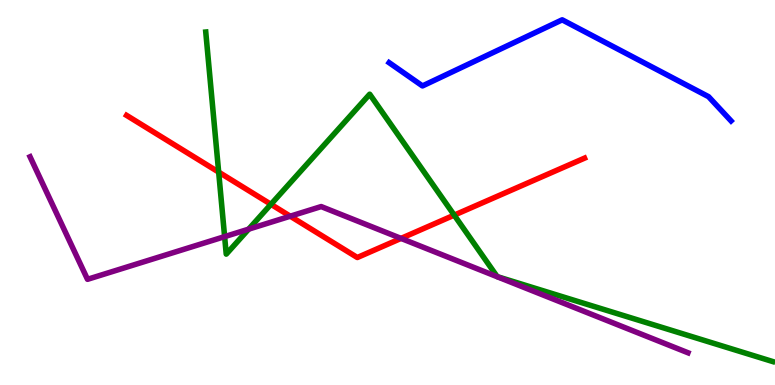[{'lines': ['blue', 'red'], 'intersections': []}, {'lines': ['green', 'red'], 'intersections': [{'x': 2.82, 'y': 5.53}, {'x': 3.5, 'y': 4.69}, {'x': 5.86, 'y': 4.41}]}, {'lines': ['purple', 'red'], 'intersections': [{'x': 3.75, 'y': 4.38}, {'x': 5.17, 'y': 3.81}]}, {'lines': ['blue', 'green'], 'intersections': []}, {'lines': ['blue', 'purple'], 'intersections': []}, {'lines': ['green', 'purple'], 'intersections': [{'x': 2.9, 'y': 3.85}, {'x': 3.21, 'y': 4.05}]}]